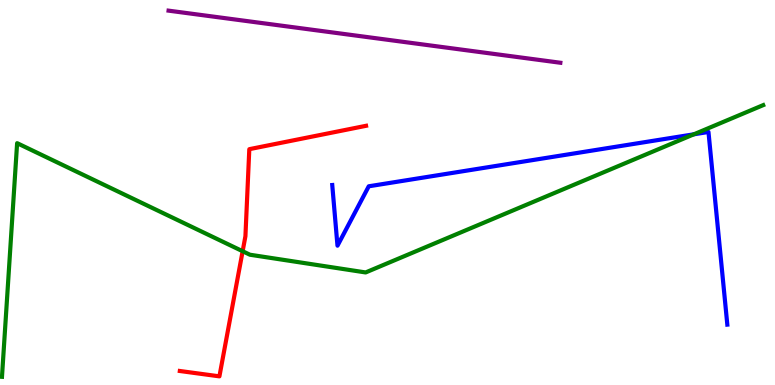[{'lines': ['blue', 'red'], 'intersections': []}, {'lines': ['green', 'red'], 'intersections': [{'x': 3.13, 'y': 3.47}]}, {'lines': ['purple', 'red'], 'intersections': []}, {'lines': ['blue', 'green'], 'intersections': [{'x': 8.95, 'y': 6.51}]}, {'lines': ['blue', 'purple'], 'intersections': []}, {'lines': ['green', 'purple'], 'intersections': []}]